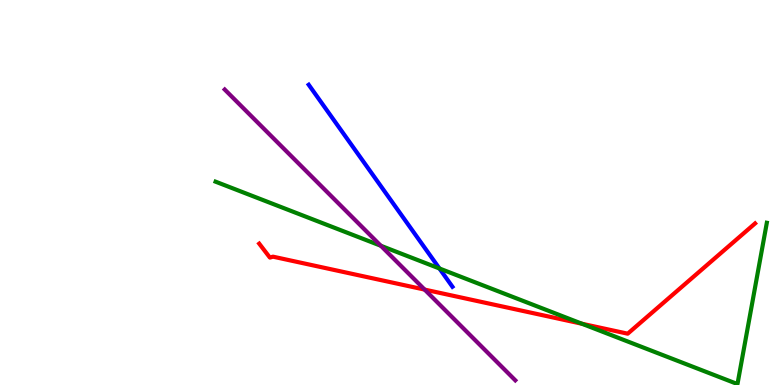[{'lines': ['blue', 'red'], 'intersections': []}, {'lines': ['green', 'red'], 'intersections': [{'x': 7.51, 'y': 1.59}]}, {'lines': ['purple', 'red'], 'intersections': [{'x': 5.48, 'y': 2.48}]}, {'lines': ['blue', 'green'], 'intersections': [{'x': 5.67, 'y': 3.03}]}, {'lines': ['blue', 'purple'], 'intersections': []}, {'lines': ['green', 'purple'], 'intersections': [{'x': 4.91, 'y': 3.62}]}]